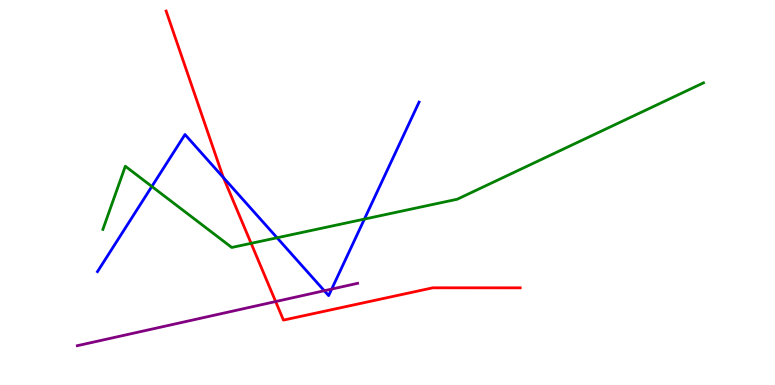[{'lines': ['blue', 'red'], 'intersections': [{'x': 2.88, 'y': 5.39}]}, {'lines': ['green', 'red'], 'intersections': [{'x': 3.24, 'y': 3.68}]}, {'lines': ['purple', 'red'], 'intersections': [{'x': 3.56, 'y': 2.17}]}, {'lines': ['blue', 'green'], 'intersections': [{'x': 1.96, 'y': 5.16}, {'x': 3.58, 'y': 3.82}, {'x': 4.7, 'y': 4.31}]}, {'lines': ['blue', 'purple'], 'intersections': [{'x': 4.18, 'y': 2.45}, {'x': 4.28, 'y': 2.49}]}, {'lines': ['green', 'purple'], 'intersections': []}]